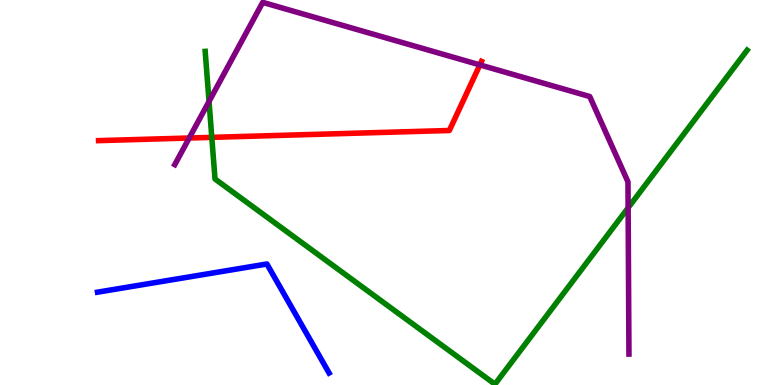[{'lines': ['blue', 'red'], 'intersections': []}, {'lines': ['green', 'red'], 'intersections': [{'x': 2.73, 'y': 6.43}]}, {'lines': ['purple', 'red'], 'intersections': [{'x': 2.44, 'y': 6.42}, {'x': 6.19, 'y': 8.31}]}, {'lines': ['blue', 'green'], 'intersections': []}, {'lines': ['blue', 'purple'], 'intersections': []}, {'lines': ['green', 'purple'], 'intersections': [{'x': 2.7, 'y': 7.37}, {'x': 8.1, 'y': 4.6}]}]